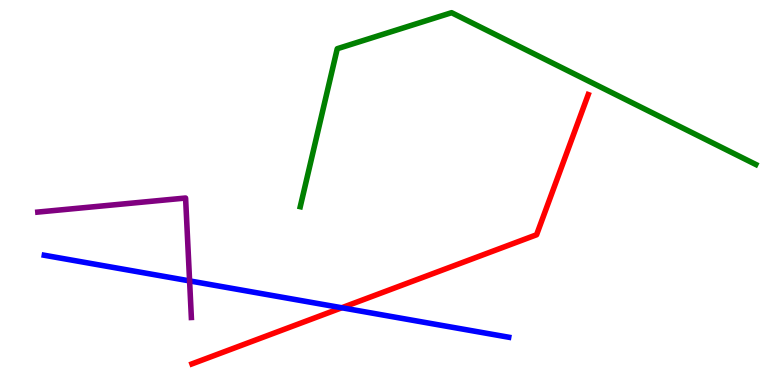[{'lines': ['blue', 'red'], 'intersections': [{'x': 4.41, 'y': 2.01}]}, {'lines': ['green', 'red'], 'intersections': []}, {'lines': ['purple', 'red'], 'intersections': []}, {'lines': ['blue', 'green'], 'intersections': []}, {'lines': ['blue', 'purple'], 'intersections': [{'x': 2.45, 'y': 2.7}]}, {'lines': ['green', 'purple'], 'intersections': []}]